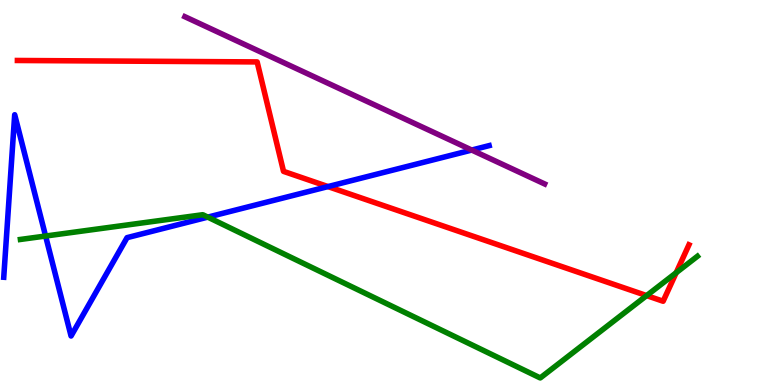[{'lines': ['blue', 'red'], 'intersections': [{'x': 4.23, 'y': 5.15}]}, {'lines': ['green', 'red'], 'intersections': [{'x': 8.34, 'y': 2.32}, {'x': 8.72, 'y': 2.92}]}, {'lines': ['purple', 'red'], 'intersections': []}, {'lines': ['blue', 'green'], 'intersections': [{'x': 0.588, 'y': 3.87}, {'x': 2.68, 'y': 4.36}]}, {'lines': ['blue', 'purple'], 'intersections': [{'x': 6.09, 'y': 6.1}]}, {'lines': ['green', 'purple'], 'intersections': []}]